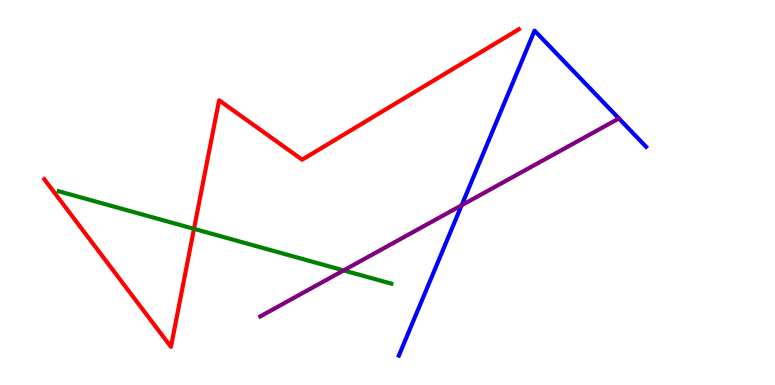[{'lines': ['blue', 'red'], 'intersections': []}, {'lines': ['green', 'red'], 'intersections': [{'x': 2.5, 'y': 4.06}]}, {'lines': ['purple', 'red'], 'intersections': []}, {'lines': ['blue', 'green'], 'intersections': []}, {'lines': ['blue', 'purple'], 'intersections': [{'x': 5.96, 'y': 4.67}, {'x': 7.99, 'y': 6.92}]}, {'lines': ['green', 'purple'], 'intersections': [{'x': 4.43, 'y': 2.98}]}]